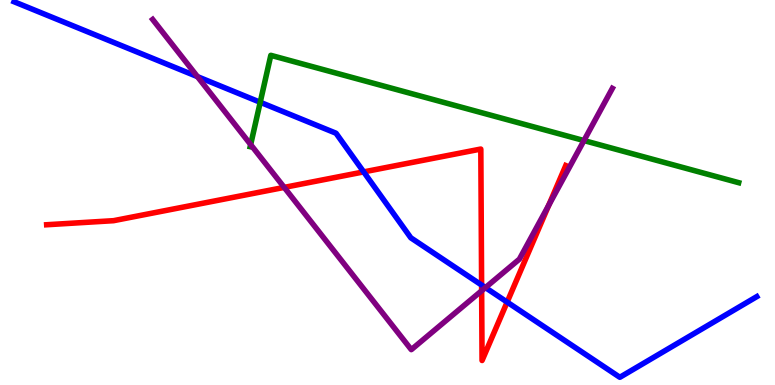[{'lines': ['blue', 'red'], 'intersections': [{'x': 4.69, 'y': 5.54}, {'x': 6.21, 'y': 2.6}, {'x': 6.54, 'y': 2.15}]}, {'lines': ['green', 'red'], 'intersections': []}, {'lines': ['purple', 'red'], 'intersections': [{'x': 3.67, 'y': 5.13}, {'x': 6.21, 'y': 2.45}, {'x': 7.08, 'y': 4.67}]}, {'lines': ['blue', 'green'], 'intersections': [{'x': 3.36, 'y': 7.34}]}, {'lines': ['blue', 'purple'], 'intersections': [{'x': 2.55, 'y': 8.01}, {'x': 6.26, 'y': 2.53}]}, {'lines': ['green', 'purple'], 'intersections': [{'x': 3.23, 'y': 6.24}, {'x': 7.53, 'y': 6.35}]}]